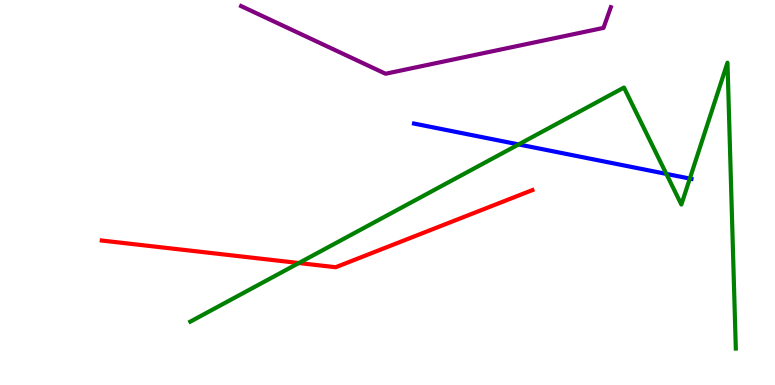[{'lines': ['blue', 'red'], 'intersections': []}, {'lines': ['green', 'red'], 'intersections': [{'x': 3.86, 'y': 3.17}]}, {'lines': ['purple', 'red'], 'intersections': []}, {'lines': ['blue', 'green'], 'intersections': [{'x': 6.69, 'y': 6.25}, {'x': 8.6, 'y': 5.48}, {'x': 8.9, 'y': 5.36}]}, {'lines': ['blue', 'purple'], 'intersections': []}, {'lines': ['green', 'purple'], 'intersections': []}]